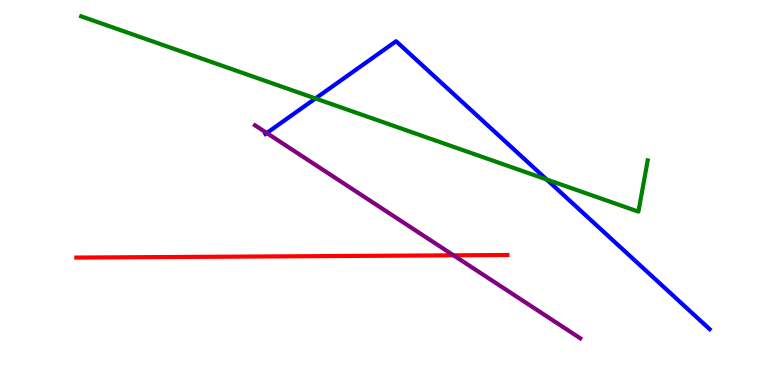[{'lines': ['blue', 'red'], 'intersections': []}, {'lines': ['green', 'red'], 'intersections': []}, {'lines': ['purple', 'red'], 'intersections': [{'x': 5.85, 'y': 3.37}]}, {'lines': ['blue', 'green'], 'intersections': [{'x': 4.07, 'y': 7.44}, {'x': 7.05, 'y': 5.34}]}, {'lines': ['blue', 'purple'], 'intersections': [{'x': 3.44, 'y': 6.55}]}, {'lines': ['green', 'purple'], 'intersections': []}]